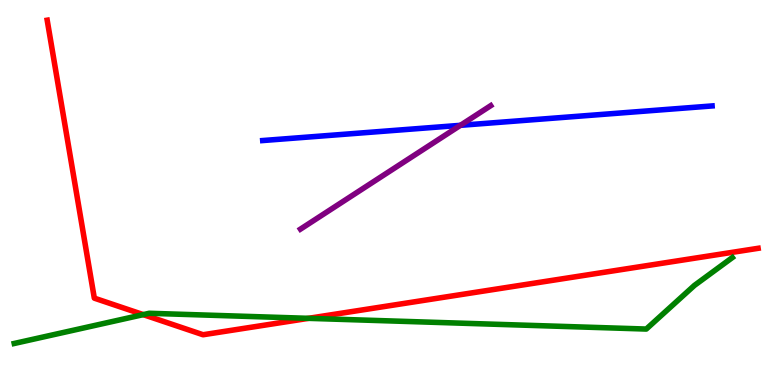[{'lines': ['blue', 'red'], 'intersections': []}, {'lines': ['green', 'red'], 'intersections': [{'x': 1.85, 'y': 1.83}, {'x': 3.98, 'y': 1.73}]}, {'lines': ['purple', 'red'], 'intersections': []}, {'lines': ['blue', 'green'], 'intersections': []}, {'lines': ['blue', 'purple'], 'intersections': [{'x': 5.94, 'y': 6.74}]}, {'lines': ['green', 'purple'], 'intersections': []}]